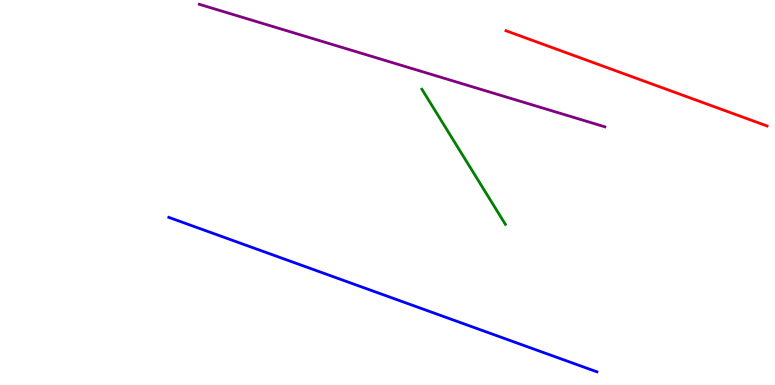[{'lines': ['blue', 'red'], 'intersections': []}, {'lines': ['green', 'red'], 'intersections': []}, {'lines': ['purple', 'red'], 'intersections': []}, {'lines': ['blue', 'green'], 'intersections': []}, {'lines': ['blue', 'purple'], 'intersections': []}, {'lines': ['green', 'purple'], 'intersections': []}]